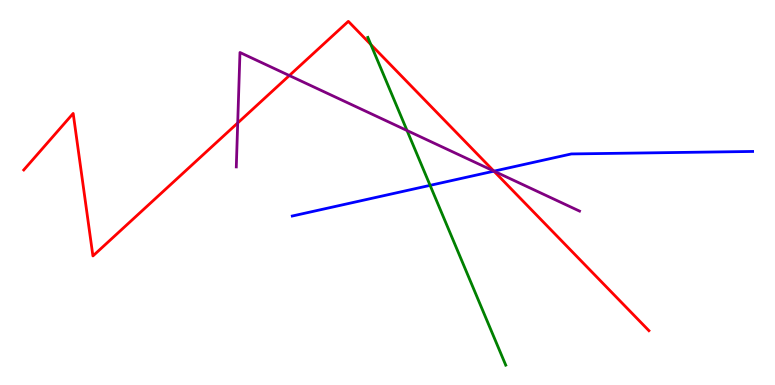[{'lines': ['blue', 'red'], 'intersections': [{'x': 6.37, 'y': 5.55}]}, {'lines': ['green', 'red'], 'intersections': [{'x': 4.79, 'y': 8.84}]}, {'lines': ['purple', 'red'], 'intersections': [{'x': 3.07, 'y': 6.81}, {'x': 3.73, 'y': 8.04}, {'x': 6.37, 'y': 5.56}]}, {'lines': ['blue', 'green'], 'intersections': [{'x': 5.55, 'y': 5.19}]}, {'lines': ['blue', 'purple'], 'intersections': [{'x': 6.37, 'y': 5.55}]}, {'lines': ['green', 'purple'], 'intersections': [{'x': 5.25, 'y': 6.61}]}]